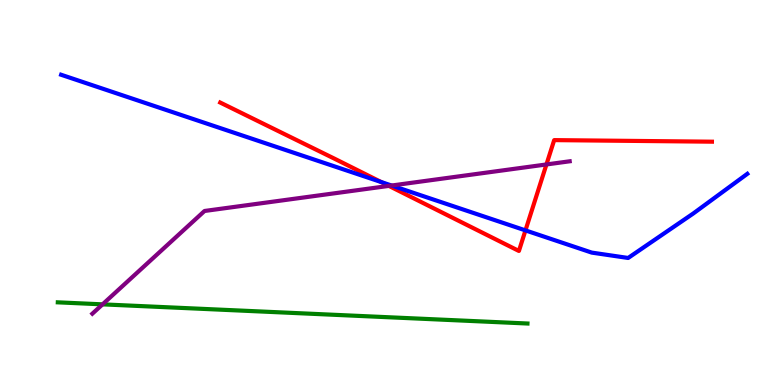[{'lines': ['blue', 'red'], 'intersections': [{'x': 4.92, 'y': 5.27}, {'x': 6.78, 'y': 4.02}]}, {'lines': ['green', 'red'], 'intersections': []}, {'lines': ['purple', 'red'], 'intersections': [{'x': 5.02, 'y': 5.17}, {'x': 7.05, 'y': 5.73}]}, {'lines': ['blue', 'green'], 'intersections': []}, {'lines': ['blue', 'purple'], 'intersections': [{'x': 5.05, 'y': 5.18}]}, {'lines': ['green', 'purple'], 'intersections': [{'x': 1.32, 'y': 2.09}]}]